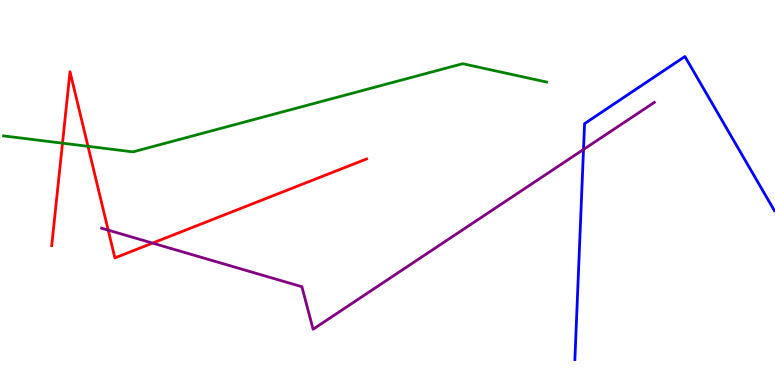[{'lines': ['blue', 'red'], 'intersections': []}, {'lines': ['green', 'red'], 'intersections': [{'x': 0.806, 'y': 6.28}, {'x': 1.14, 'y': 6.2}]}, {'lines': ['purple', 'red'], 'intersections': [{'x': 1.4, 'y': 4.02}, {'x': 1.97, 'y': 3.69}]}, {'lines': ['blue', 'green'], 'intersections': []}, {'lines': ['blue', 'purple'], 'intersections': [{'x': 7.53, 'y': 6.12}]}, {'lines': ['green', 'purple'], 'intersections': []}]